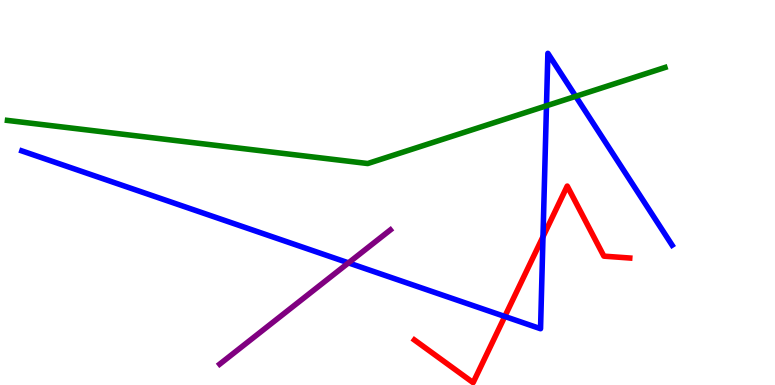[{'lines': ['blue', 'red'], 'intersections': [{'x': 6.51, 'y': 1.78}, {'x': 7.01, 'y': 3.85}]}, {'lines': ['green', 'red'], 'intersections': []}, {'lines': ['purple', 'red'], 'intersections': []}, {'lines': ['blue', 'green'], 'intersections': [{'x': 7.05, 'y': 7.25}, {'x': 7.43, 'y': 7.5}]}, {'lines': ['blue', 'purple'], 'intersections': [{'x': 4.5, 'y': 3.17}]}, {'lines': ['green', 'purple'], 'intersections': []}]